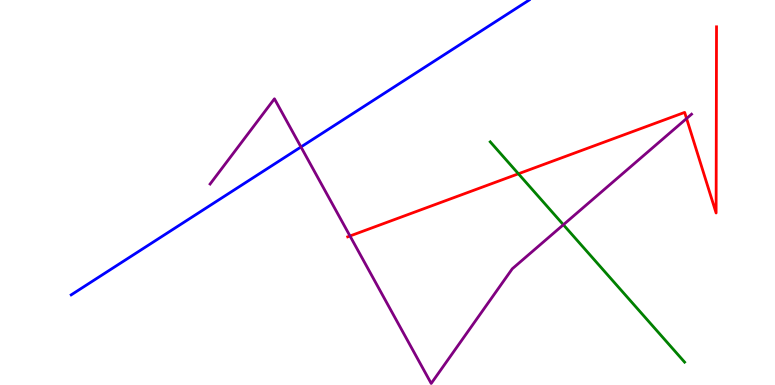[{'lines': ['blue', 'red'], 'intersections': []}, {'lines': ['green', 'red'], 'intersections': [{'x': 6.69, 'y': 5.49}]}, {'lines': ['purple', 'red'], 'intersections': [{'x': 4.52, 'y': 3.87}, {'x': 8.86, 'y': 6.92}]}, {'lines': ['blue', 'green'], 'intersections': []}, {'lines': ['blue', 'purple'], 'intersections': [{'x': 3.88, 'y': 6.18}]}, {'lines': ['green', 'purple'], 'intersections': [{'x': 7.27, 'y': 4.16}]}]